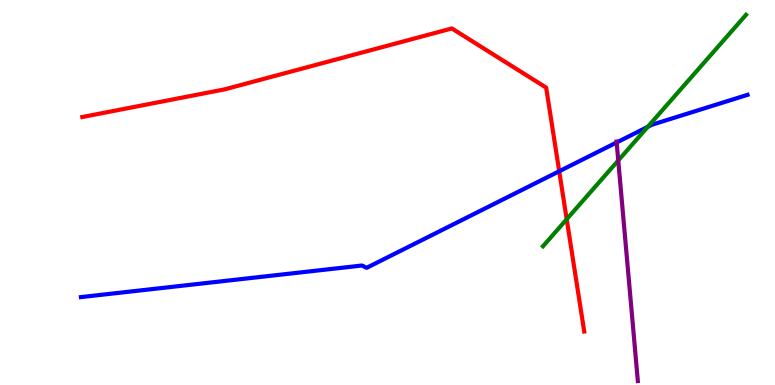[{'lines': ['blue', 'red'], 'intersections': [{'x': 7.22, 'y': 5.55}]}, {'lines': ['green', 'red'], 'intersections': [{'x': 7.31, 'y': 4.31}]}, {'lines': ['purple', 'red'], 'intersections': []}, {'lines': ['blue', 'green'], 'intersections': [{'x': 8.36, 'y': 6.7}]}, {'lines': ['blue', 'purple'], 'intersections': [{'x': 7.96, 'y': 6.3}]}, {'lines': ['green', 'purple'], 'intersections': [{'x': 7.98, 'y': 5.83}]}]